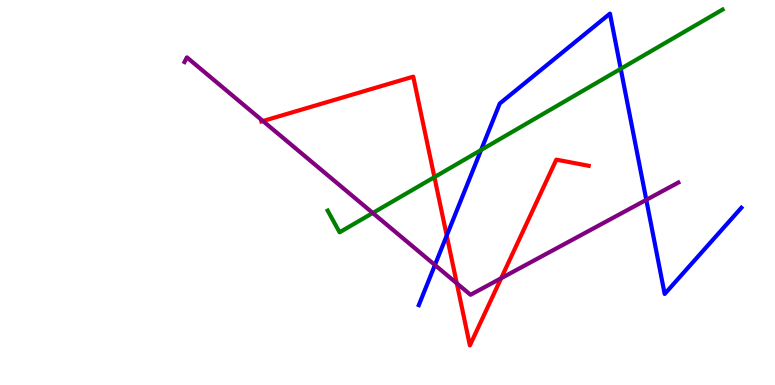[{'lines': ['blue', 'red'], 'intersections': [{'x': 5.76, 'y': 3.88}]}, {'lines': ['green', 'red'], 'intersections': [{'x': 5.61, 'y': 5.4}]}, {'lines': ['purple', 'red'], 'intersections': [{'x': 3.39, 'y': 6.86}, {'x': 5.89, 'y': 2.64}, {'x': 6.47, 'y': 2.77}]}, {'lines': ['blue', 'green'], 'intersections': [{'x': 6.21, 'y': 6.1}, {'x': 8.01, 'y': 8.21}]}, {'lines': ['blue', 'purple'], 'intersections': [{'x': 5.61, 'y': 3.12}, {'x': 8.34, 'y': 4.81}]}, {'lines': ['green', 'purple'], 'intersections': [{'x': 4.81, 'y': 4.47}]}]